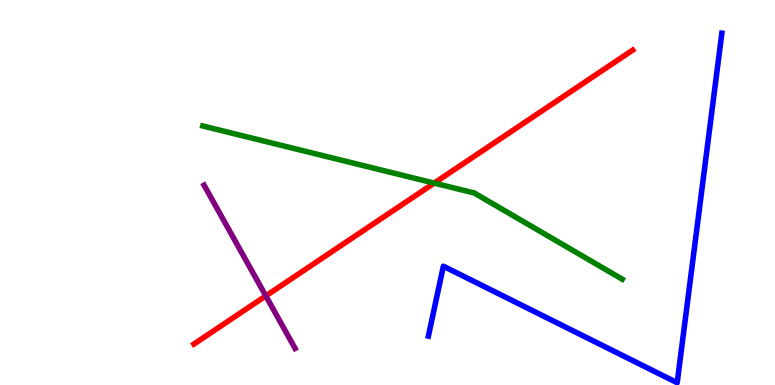[{'lines': ['blue', 'red'], 'intersections': []}, {'lines': ['green', 'red'], 'intersections': [{'x': 5.6, 'y': 5.24}]}, {'lines': ['purple', 'red'], 'intersections': [{'x': 3.43, 'y': 2.31}]}, {'lines': ['blue', 'green'], 'intersections': []}, {'lines': ['blue', 'purple'], 'intersections': []}, {'lines': ['green', 'purple'], 'intersections': []}]